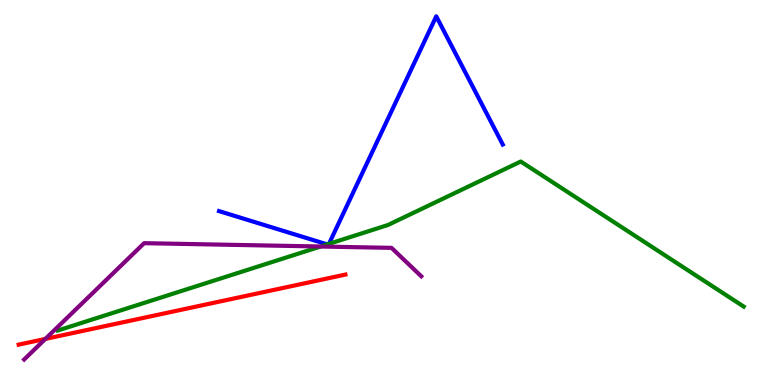[{'lines': ['blue', 'red'], 'intersections': []}, {'lines': ['green', 'red'], 'intersections': []}, {'lines': ['purple', 'red'], 'intersections': [{'x': 0.586, 'y': 1.2}]}, {'lines': ['blue', 'green'], 'intersections': [{'x': 4.22, 'y': 3.65}, {'x': 4.24, 'y': 3.67}]}, {'lines': ['blue', 'purple'], 'intersections': []}, {'lines': ['green', 'purple'], 'intersections': [{'x': 4.14, 'y': 3.6}]}]